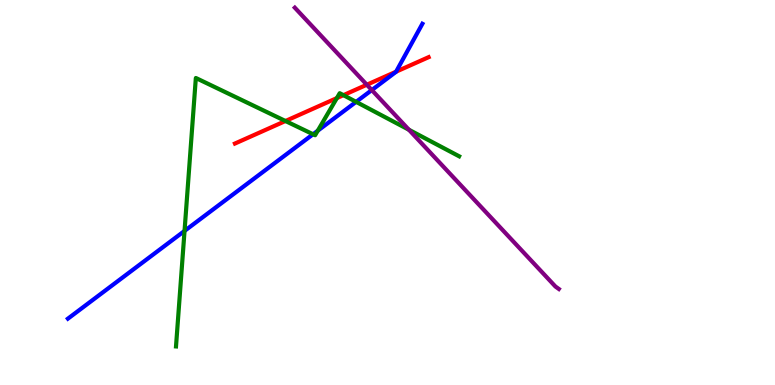[{'lines': ['blue', 'red'], 'intersections': [{'x': 5.11, 'y': 8.14}]}, {'lines': ['green', 'red'], 'intersections': [{'x': 3.68, 'y': 6.86}, {'x': 4.35, 'y': 7.45}, {'x': 4.43, 'y': 7.53}]}, {'lines': ['purple', 'red'], 'intersections': [{'x': 4.73, 'y': 7.8}]}, {'lines': ['blue', 'green'], 'intersections': [{'x': 2.38, 'y': 4.0}, {'x': 4.04, 'y': 6.51}, {'x': 4.1, 'y': 6.61}, {'x': 4.6, 'y': 7.35}]}, {'lines': ['blue', 'purple'], 'intersections': [{'x': 4.8, 'y': 7.66}]}, {'lines': ['green', 'purple'], 'intersections': [{'x': 5.28, 'y': 6.63}]}]